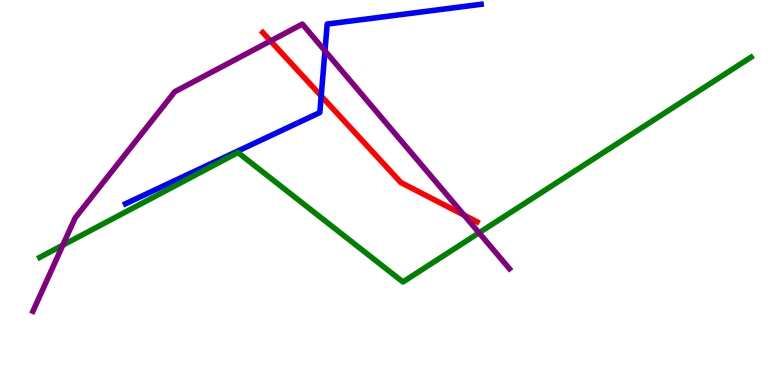[{'lines': ['blue', 'red'], 'intersections': [{'x': 4.14, 'y': 7.51}]}, {'lines': ['green', 'red'], 'intersections': []}, {'lines': ['purple', 'red'], 'intersections': [{'x': 3.49, 'y': 8.94}, {'x': 5.99, 'y': 4.41}]}, {'lines': ['blue', 'green'], 'intersections': []}, {'lines': ['blue', 'purple'], 'intersections': [{'x': 4.19, 'y': 8.68}]}, {'lines': ['green', 'purple'], 'intersections': [{'x': 0.81, 'y': 3.63}, {'x': 6.18, 'y': 3.95}]}]